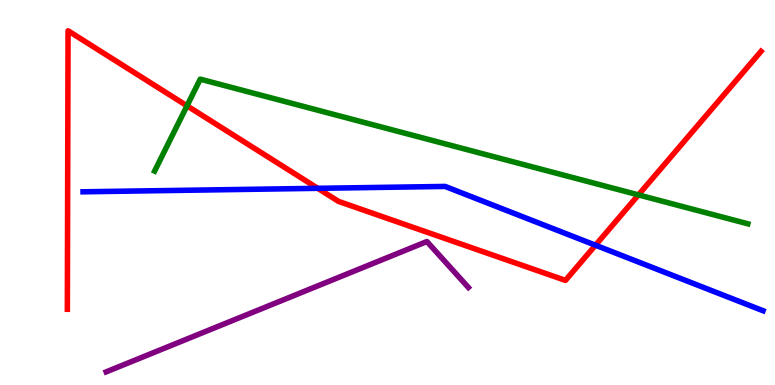[{'lines': ['blue', 'red'], 'intersections': [{'x': 4.1, 'y': 5.11}, {'x': 7.68, 'y': 3.63}]}, {'lines': ['green', 'red'], 'intersections': [{'x': 2.41, 'y': 7.25}, {'x': 8.24, 'y': 4.94}]}, {'lines': ['purple', 'red'], 'intersections': []}, {'lines': ['blue', 'green'], 'intersections': []}, {'lines': ['blue', 'purple'], 'intersections': []}, {'lines': ['green', 'purple'], 'intersections': []}]